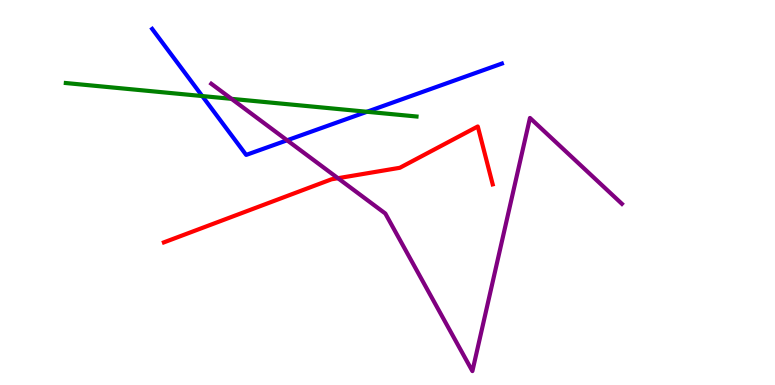[{'lines': ['blue', 'red'], 'intersections': []}, {'lines': ['green', 'red'], 'intersections': []}, {'lines': ['purple', 'red'], 'intersections': [{'x': 4.36, 'y': 5.37}]}, {'lines': ['blue', 'green'], 'intersections': [{'x': 2.61, 'y': 7.51}, {'x': 4.73, 'y': 7.1}]}, {'lines': ['blue', 'purple'], 'intersections': [{'x': 3.7, 'y': 6.36}]}, {'lines': ['green', 'purple'], 'intersections': [{'x': 2.99, 'y': 7.43}]}]